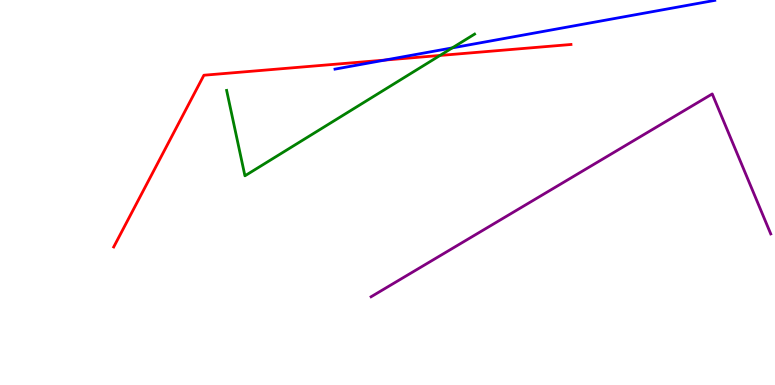[{'lines': ['blue', 'red'], 'intersections': [{'x': 4.97, 'y': 8.44}]}, {'lines': ['green', 'red'], 'intersections': [{'x': 5.68, 'y': 8.56}]}, {'lines': ['purple', 'red'], 'intersections': []}, {'lines': ['blue', 'green'], 'intersections': [{'x': 5.84, 'y': 8.76}]}, {'lines': ['blue', 'purple'], 'intersections': []}, {'lines': ['green', 'purple'], 'intersections': []}]